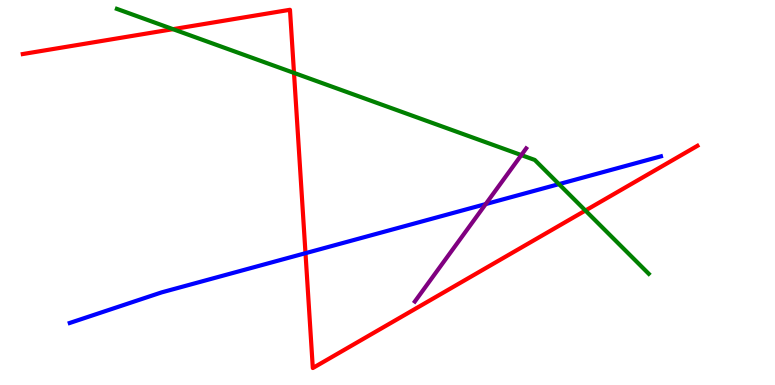[{'lines': ['blue', 'red'], 'intersections': [{'x': 3.94, 'y': 3.42}]}, {'lines': ['green', 'red'], 'intersections': [{'x': 2.23, 'y': 9.24}, {'x': 3.79, 'y': 8.11}, {'x': 7.55, 'y': 4.53}]}, {'lines': ['purple', 'red'], 'intersections': []}, {'lines': ['blue', 'green'], 'intersections': [{'x': 7.21, 'y': 5.22}]}, {'lines': ['blue', 'purple'], 'intersections': [{'x': 6.27, 'y': 4.7}]}, {'lines': ['green', 'purple'], 'intersections': [{'x': 6.73, 'y': 5.97}]}]